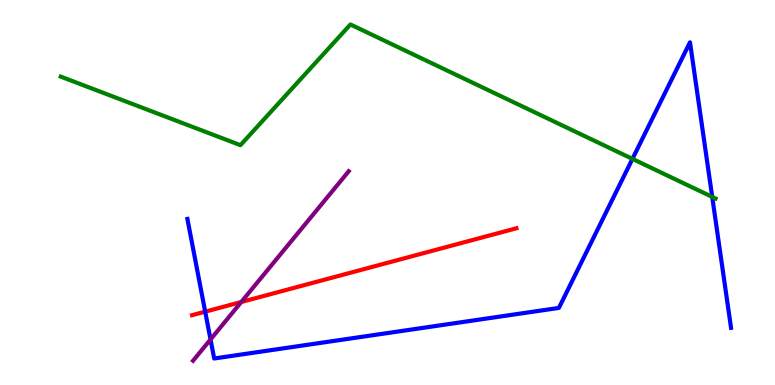[{'lines': ['blue', 'red'], 'intersections': [{'x': 2.65, 'y': 1.9}]}, {'lines': ['green', 'red'], 'intersections': []}, {'lines': ['purple', 'red'], 'intersections': [{'x': 3.11, 'y': 2.16}]}, {'lines': ['blue', 'green'], 'intersections': [{'x': 8.16, 'y': 5.87}, {'x': 9.19, 'y': 4.89}]}, {'lines': ['blue', 'purple'], 'intersections': [{'x': 2.72, 'y': 1.18}]}, {'lines': ['green', 'purple'], 'intersections': []}]